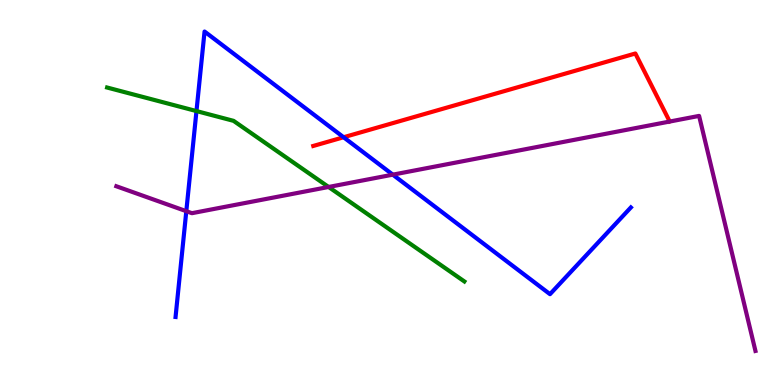[{'lines': ['blue', 'red'], 'intersections': [{'x': 4.43, 'y': 6.44}]}, {'lines': ['green', 'red'], 'intersections': []}, {'lines': ['purple', 'red'], 'intersections': []}, {'lines': ['blue', 'green'], 'intersections': [{'x': 2.54, 'y': 7.11}]}, {'lines': ['blue', 'purple'], 'intersections': [{'x': 2.4, 'y': 4.51}, {'x': 5.07, 'y': 5.46}]}, {'lines': ['green', 'purple'], 'intersections': [{'x': 4.24, 'y': 5.14}]}]